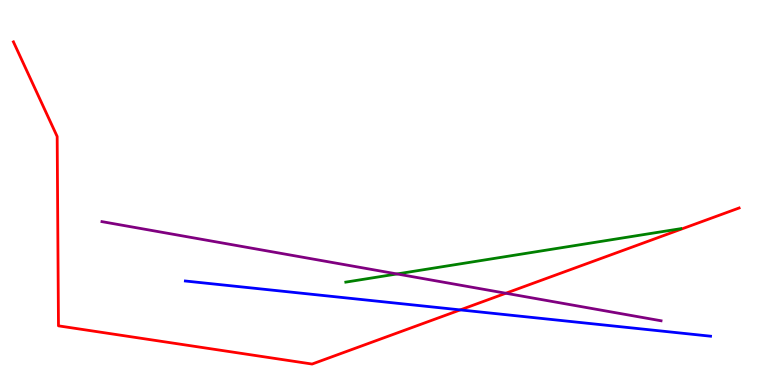[{'lines': ['blue', 'red'], 'intersections': [{'x': 5.94, 'y': 1.95}]}, {'lines': ['green', 'red'], 'intersections': []}, {'lines': ['purple', 'red'], 'intersections': [{'x': 6.53, 'y': 2.38}]}, {'lines': ['blue', 'green'], 'intersections': []}, {'lines': ['blue', 'purple'], 'intersections': []}, {'lines': ['green', 'purple'], 'intersections': [{'x': 5.12, 'y': 2.88}]}]